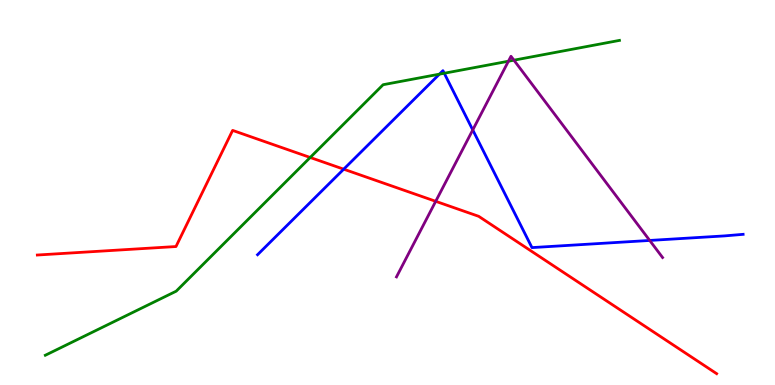[{'lines': ['blue', 'red'], 'intersections': [{'x': 4.43, 'y': 5.61}]}, {'lines': ['green', 'red'], 'intersections': [{'x': 4.0, 'y': 5.91}]}, {'lines': ['purple', 'red'], 'intersections': [{'x': 5.62, 'y': 4.77}]}, {'lines': ['blue', 'green'], 'intersections': [{'x': 5.67, 'y': 8.07}, {'x': 5.73, 'y': 8.1}]}, {'lines': ['blue', 'purple'], 'intersections': [{'x': 6.1, 'y': 6.63}, {'x': 8.38, 'y': 3.75}]}, {'lines': ['green', 'purple'], 'intersections': [{'x': 6.56, 'y': 8.41}, {'x': 6.63, 'y': 8.44}]}]